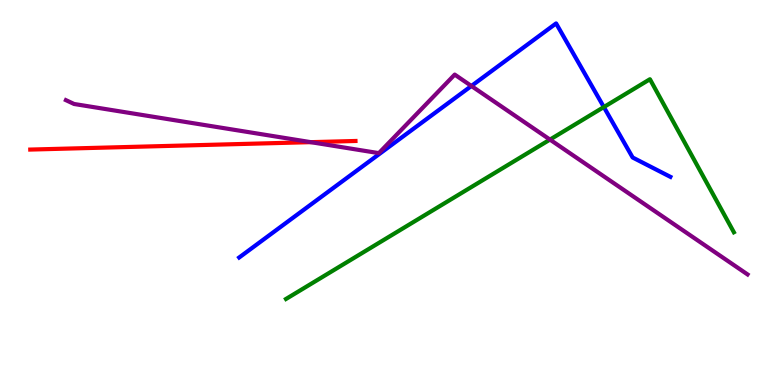[{'lines': ['blue', 'red'], 'intersections': []}, {'lines': ['green', 'red'], 'intersections': []}, {'lines': ['purple', 'red'], 'intersections': [{'x': 4.01, 'y': 6.31}]}, {'lines': ['blue', 'green'], 'intersections': [{'x': 7.79, 'y': 7.22}]}, {'lines': ['blue', 'purple'], 'intersections': [{'x': 6.08, 'y': 7.77}]}, {'lines': ['green', 'purple'], 'intersections': [{'x': 7.1, 'y': 6.37}]}]